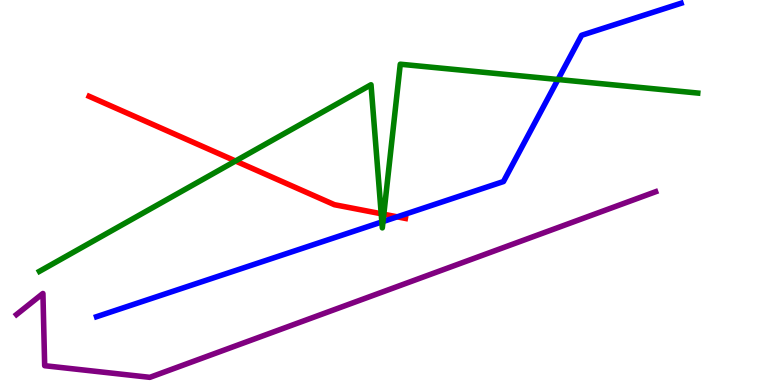[{'lines': ['blue', 'red'], 'intersections': [{'x': 5.13, 'y': 4.37}]}, {'lines': ['green', 'red'], 'intersections': [{'x': 3.04, 'y': 5.82}, {'x': 4.92, 'y': 4.45}, {'x': 4.95, 'y': 4.44}]}, {'lines': ['purple', 'red'], 'intersections': []}, {'lines': ['blue', 'green'], 'intersections': [{'x': 4.93, 'y': 4.24}, {'x': 4.94, 'y': 4.25}, {'x': 7.2, 'y': 7.94}]}, {'lines': ['blue', 'purple'], 'intersections': []}, {'lines': ['green', 'purple'], 'intersections': []}]